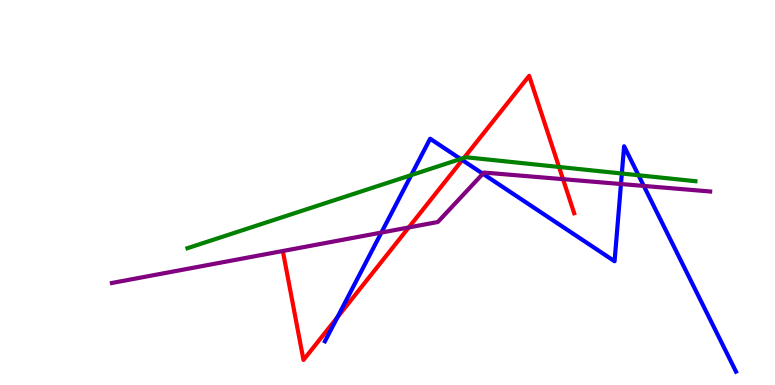[{'lines': ['blue', 'red'], 'intersections': [{'x': 4.35, 'y': 1.76}, {'x': 5.96, 'y': 5.84}]}, {'lines': ['green', 'red'], 'intersections': [{'x': 5.99, 'y': 5.9}, {'x': 7.21, 'y': 5.66}]}, {'lines': ['purple', 'red'], 'intersections': [{'x': 5.27, 'y': 4.09}, {'x': 7.26, 'y': 5.35}]}, {'lines': ['blue', 'green'], 'intersections': [{'x': 5.31, 'y': 5.45}, {'x': 5.94, 'y': 5.87}, {'x': 8.02, 'y': 5.49}, {'x': 8.24, 'y': 5.45}]}, {'lines': ['blue', 'purple'], 'intersections': [{'x': 4.92, 'y': 3.96}, {'x': 6.23, 'y': 5.49}, {'x': 8.01, 'y': 5.22}, {'x': 8.31, 'y': 5.17}]}, {'lines': ['green', 'purple'], 'intersections': []}]